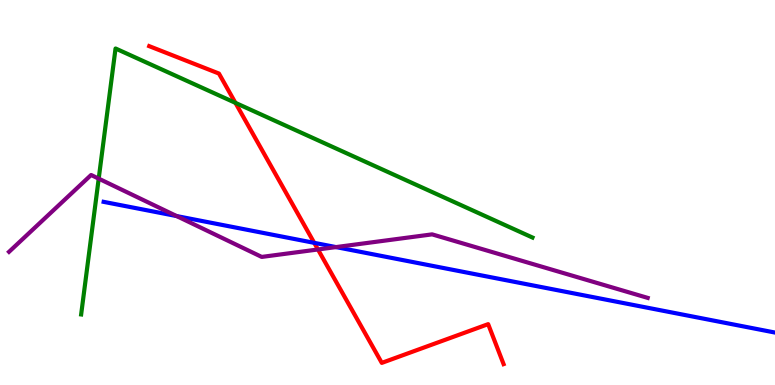[{'lines': ['blue', 'red'], 'intersections': [{'x': 4.05, 'y': 3.69}]}, {'lines': ['green', 'red'], 'intersections': [{'x': 3.04, 'y': 7.33}]}, {'lines': ['purple', 'red'], 'intersections': [{'x': 4.1, 'y': 3.52}]}, {'lines': ['blue', 'green'], 'intersections': []}, {'lines': ['blue', 'purple'], 'intersections': [{'x': 2.28, 'y': 4.39}, {'x': 4.34, 'y': 3.58}]}, {'lines': ['green', 'purple'], 'intersections': [{'x': 1.27, 'y': 5.36}]}]